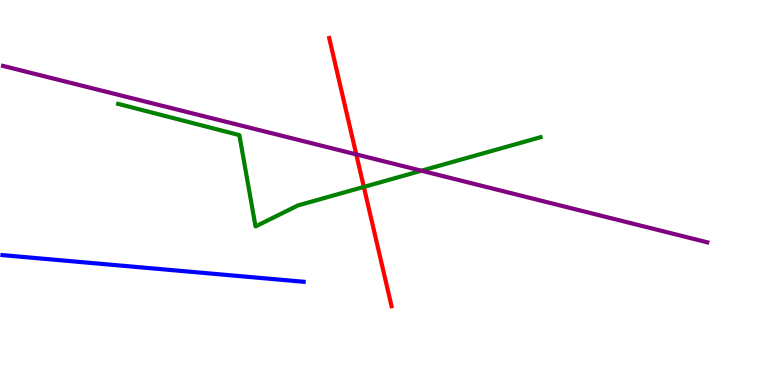[{'lines': ['blue', 'red'], 'intersections': []}, {'lines': ['green', 'red'], 'intersections': [{'x': 4.69, 'y': 5.15}]}, {'lines': ['purple', 'red'], 'intersections': [{'x': 4.6, 'y': 5.99}]}, {'lines': ['blue', 'green'], 'intersections': []}, {'lines': ['blue', 'purple'], 'intersections': []}, {'lines': ['green', 'purple'], 'intersections': [{'x': 5.44, 'y': 5.57}]}]